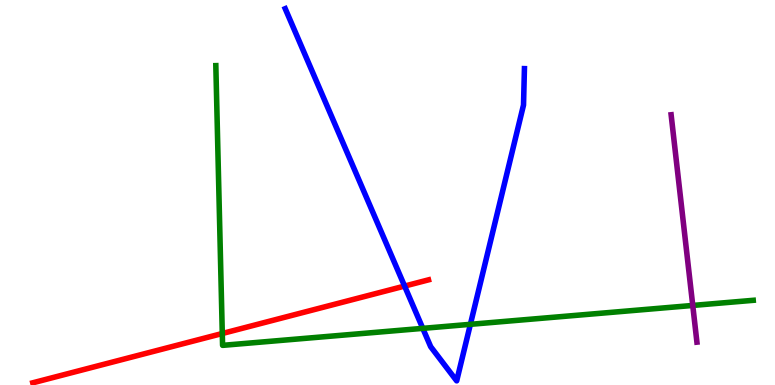[{'lines': ['blue', 'red'], 'intersections': [{'x': 5.22, 'y': 2.57}]}, {'lines': ['green', 'red'], 'intersections': [{'x': 2.87, 'y': 1.34}]}, {'lines': ['purple', 'red'], 'intersections': []}, {'lines': ['blue', 'green'], 'intersections': [{'x': 5.46, 'y': 1.47}, {'x': 6.07, 'y': 1.58}]}, {'lines': ['blue', 'purple'], 'intersections': []}, {'lines': ['green', 'purple'], 'intersections': [{'x': 8.94, 'y': 2.07}]}]